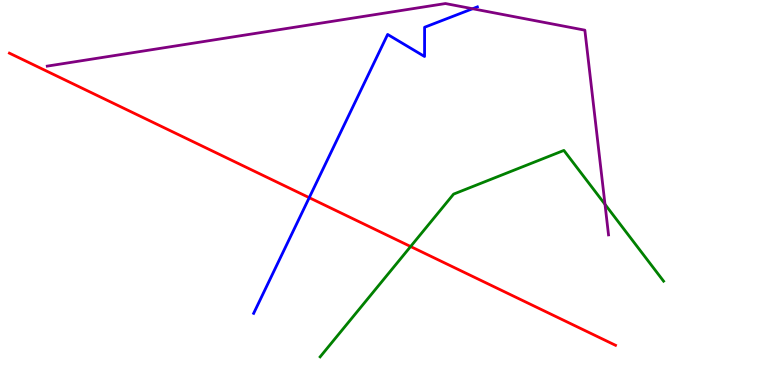[{'lines': ['blue', 'red'], 'intersections': [{'x': 3.99, 'y': 4.87}]}, {'lines': ['green', 'red'], 'intersections': [{'x': 5.3, 'y': 3.6}]}, {'lines': ['purple', 'red'], 'intersections': []}, {'lines': ['blue', 'green'], 'intersections': []}, {'lines': ['blue', 'purple'], 'intersections': [{'x': 6.1, 'y': 9.77}]}, {'lines': ['green', 'purple'], 'intersections': [{'x': 7.81, 'y': 4.69}]}]